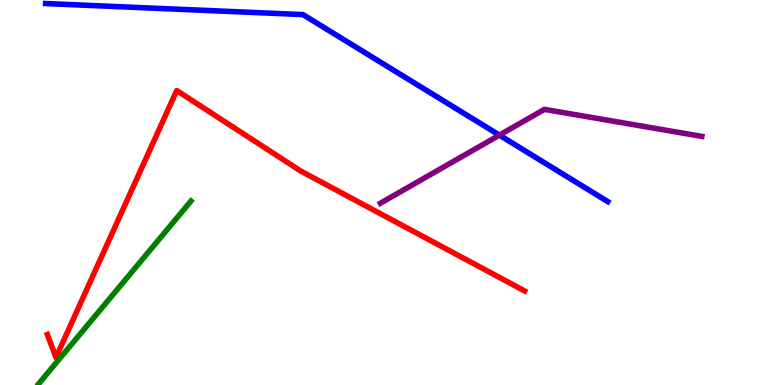[{'lines': ['blue', 'red'], 'intersections': []}, {'lines': ['green', 'red'], 'intersections': []}, {'lines': ['purple', 'red'], 'intersections': []}, {'lines': ['blue', 'green'], 'intersections': []}, {'lines': ['blue', 'purple'], 'intersections': [{'x': 6.44, 'y': 6.49}]}, {'lines': ['green', 'purple'], 'intersections': []}]